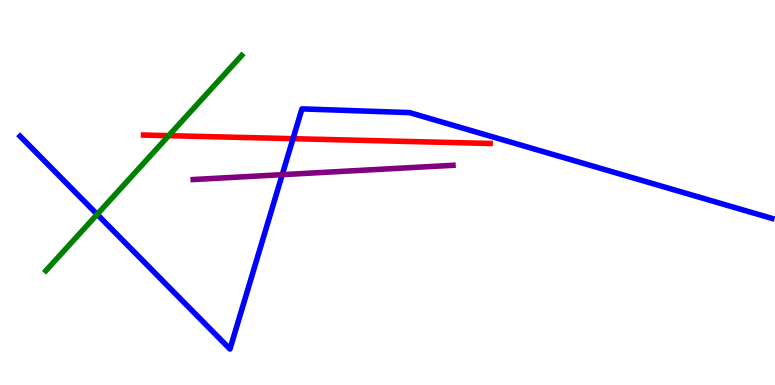[{'lines': ['blue', 'red'], 'intersections': [{'x': 3.78, 'y': 6.4}]}, {'lines': ['green', 'red'], 'intersections': [{'x': 2.18, 'y': 6.48}]}, {'lines': ['purple', 'red'], 'intersections': []}, {'lines': ['blue', 'green'], 'intersections': [{'x': 1.25, 'y': 4.43}]}, {'lines': ['blue', 'purple'], 'intersections': [{'x': 3.64, 'y': 5.46}]}, {'lines': ['green', 'purple'], 'intersections': []}]